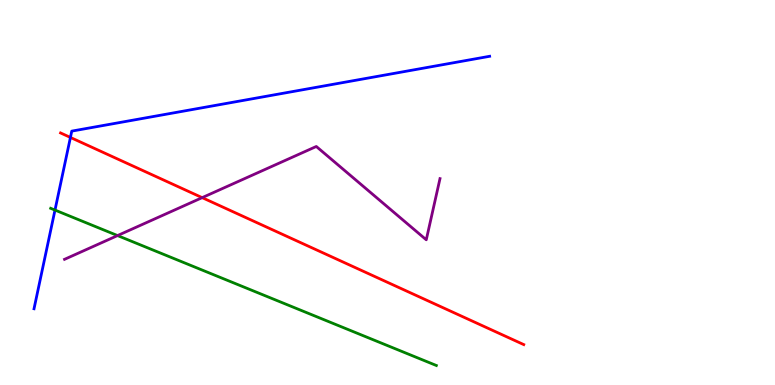[{'lines': ['blue', 'red'], 'intersections': [{'x': 0.909, 'y': 6.43}]}, {'lines': ['green', 'red'], 'intersections': []}, {'lines': ['purple', 'red'], 'intersections': [{'x': 2.61, 'y': 4.87}]}, {'lines': ['blue', 'green'], 'intersections': [{'x': 0.71, 'y': 4.54}]}, {'lines': ['blue', 'purple'], 'intersections': []}, {'lines': ['green', 'purple'], 'intersections': [{'x': 1.52, 'y': 3.88}]}]